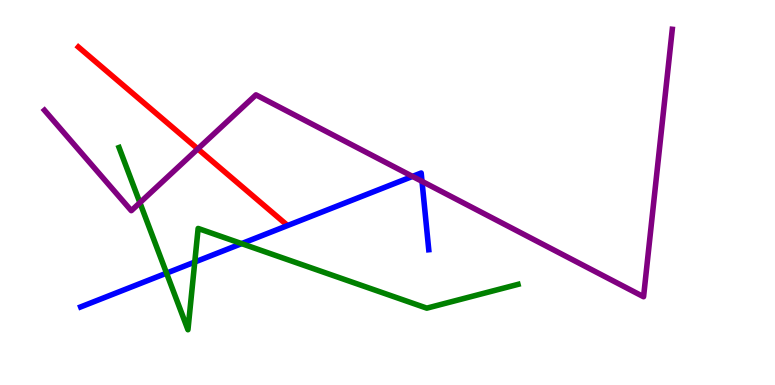[{'lines': ['blue', 'red'], 'intersections': []}, {'lines': ['green', 'red'], 'intersections': []}, {'lines': ['purple', 'red'], 'intersections': [{'x': 2.55, 'y': 6.13}]}, {'lines': ['blue', 'green'], 'intersections': [{'x': 2.15, 'y': 2.91}, {'x': 2.51, 'y': 3.19}, {'x': 3.12, 'y': 3.67}]}, {'lines': ['blue', 'purple'], 'intersections': [{'x': 5.32, 'y': 5.42}, {'x': 5.45, 'y': 5.29}]}, {'lines': ['green', 'purple'], 'intersections': [{'x': 1.81, 'y': 4.74}]}]